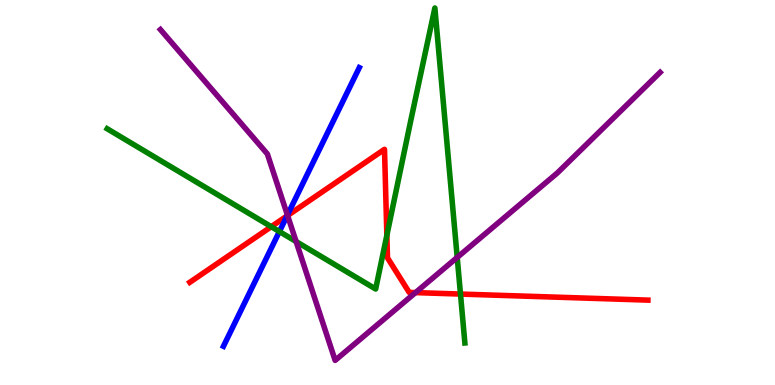[{'lines': ['blue', 'red'], 'intersections': [{'x': 3.7, 'y': 4.39}]}, {'lines': ['green', 'red'], 'intersections': [{'x': 3.5, 'y': 4.11}, {'x': 4.99, 'y': 3.89}, {'x': 5.94, 'y': 2.36}]}, {'lines': ['purple', 'red'], 'intersections': [{'x': 3.71, 'y': 4.4}, {'x': 5.36, 'y': 2.4}]}, {'lines': ['blue', 'green'], 'intersections': [{'x': 3.6, 'y': 3.99}]}, {'lines': ['blue', 'purple'], 'intersections': [{'x': 3.71, 'y': 4.41}]}, {'lines': ['green', 'purple'], 'intersections': [{'x': 3.82, 'y': 3.73}, {'x': 5.9, 'y': 3.31}]}]